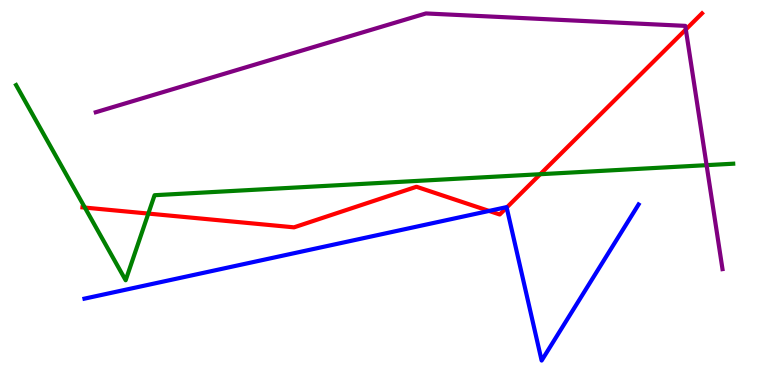[{'lines': ['blue', 'red'], 'intersections': [{'x': 6.31, 'y': 4.52}, {'x': 6.54, 'y': 4.61}]}, {'lines': ['green', 'red'], 'intersections': [{'x': 1.1, 'y': 4.61}, {'x': 1.91, 'y': 4.45}, {'x': 6.97, 'y': 5.47}]}, {'lines': ['purple', 'red'], 'intersections': [{'x': 8.85, 'y': 9.23}]}, {'lines': ['blue', 'green'], 'intersections': []}, {'lines': ['blue', 'purple'], 'intersections': []}, {'lines': ['green', 'purple'], 'intersections': [{'x': 9.12, 'y': 5.71}]}]